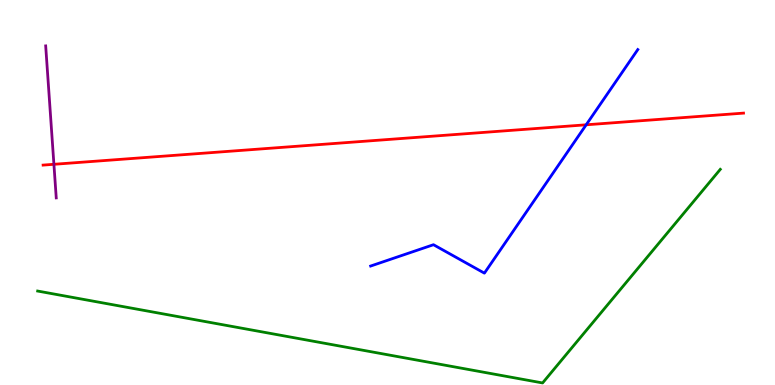[{'lines': ['blue', 'red'], 'intersections': [{'x': 7.56, 'y': 6.76}]}, {'lines': ['green', 'red'], 'intersections': []}, {'lines': ['purple', 'red'], 'intersections': [{'x': 0.696, 'y': 5.73}]}, {'lines': ['blue', 'green'], 'intersections': []}, {'lines': ['blue', 'purple'], 'intersections': []}, {'lines': ['green', 'purple'], 'intersections': []}]